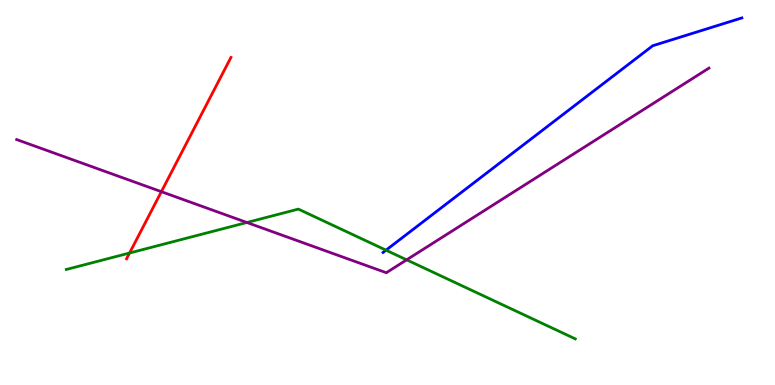[{'lines': ['blue', 'red'], 'intersections': []}, {'lines': ['green', 'red'], 'intersections': [{'x': 1.67, 'y': 3.43}]}, {'lines': ['purple', 'red'], 'intersections': [{'x': 2.08, 'y': 5.02}]}, {'lines': ['blue', 'green'], 'intersections': [{'x': 4.98, 'y': 3.5}]}, {'lines': ['blue', 'purple'], 'intersections': []}, {'lines': ['green', 'purple'], 'intersections': [{'x': 3.19, 'y': 4.22}, {'x': 5.25, 'y': 3.25}]}]